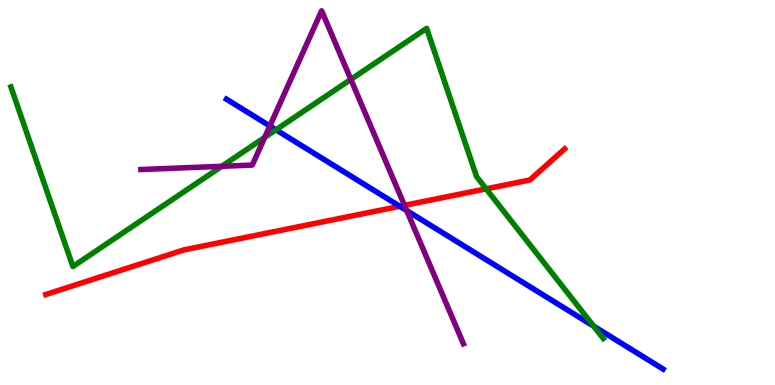[{'lines': ['blue', 'red'], 'intersections': [{'x': 5.16, 'y': 4.64}]}, {'lines': ['green', 'red'], 'intersections': [{'x': 6.27, 'y': 5.09}]}, {'lines': ['purple', 'red'], 'intersections': [{'x': 5.22, 'y': 4.67}]}, {'lines': ['blue', 'green'], 'intersections': [{'x': 3.56, 'y': 6.63}, {'x': 7.66, 'y': 1.53}]}, {'lines': ['blue', 'purple'], 'intersections': [{'x': 3.48, 'y': 6.73}, {'x': 5.25, 'y': 4.53}]}, {'lines': ['green', 'purple'], 'intersections': [{'x': 2.86, 'y': 5.68}, {'x': 3.42, 'y': 6.43}, {'x': 4.53, 'y': 7.94}]}]